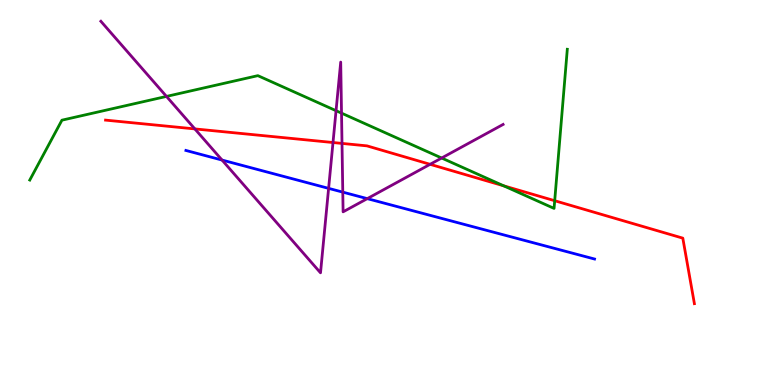[{'lines': ['blue', 'red'], 'intersections': []}, {'lines': ['green', 'red'], 'intersections': [{'x': 6.5, 'y': 5.17}, {'x': 7.16, 'y': 4.79}]}, {'lines': ['purple', 'red'], 'intersections': [{'x': 2.51, 'y': 6.65}, {'x': 4.3, 'y': 6.3}, {'x': 4.41, 'y': 6.28}, {'x': 5.55, 'y': 5.73}]}, {'lines': ['blue', 'green'], 'intersections': []}, {'lines': ['blue', 'purple'], 'intersections': [{'x': 2.86, 'y': 5.84}, {'x': 4.24, 'y': 5.11}, {'x': 4.42, 'y': 5.01}, {'x': 4.74, 'y': 4.84}]}, {'lines': ['green', 'purple'], 'intersections': [{'x': 2.15, 'y': 7.5}, {'x': 4.34, 'y': 7.12}, {'x': 4.41, 'y': 7.06}, {'x': 5.7, 'y': 5.9}]}]